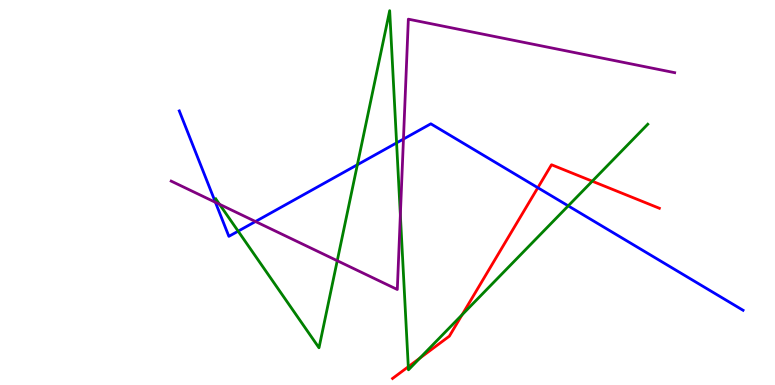[{'lines': ['blue', 'red'], 'intersections': [{'x': 6.94, 'y': 5.12}]}, {'lines': ['green', 'red'], 'intersections': [{'x': 5.27, 'y': 0.474}, {'x': 5.42, 'y': 0.696}, {'x': 5.96, 'y': 1.82}, {'x': 7.64, 'y': 5.29}]}, {'lines': ['purple', 'red'], 'intersections': []}, {'lines': ['blue', 'green'], 'intersections': [{'x': 3.07, 'y': 4.0}, {'x': 4.61, 'y': 5.72}, {'x': 5.12, 'y': 6.29}, {'x': 7.33, 'y': 4.65}]}, {'lines': ['blue', 'purple'], 'intersections': [{'x': 2.78, 'y': 4.74}, {'x': 3.3, 'y': 4.25}, {'x': 5.21, 'y': 6.39}]}, {'lines': ['green', 'purple'], 'intersections': [{'x': 2.83, 'y': 4.69}, {'x': 4.35, 'y': 3.23}, {'x': 5.17, 'y': 4.42}]}]